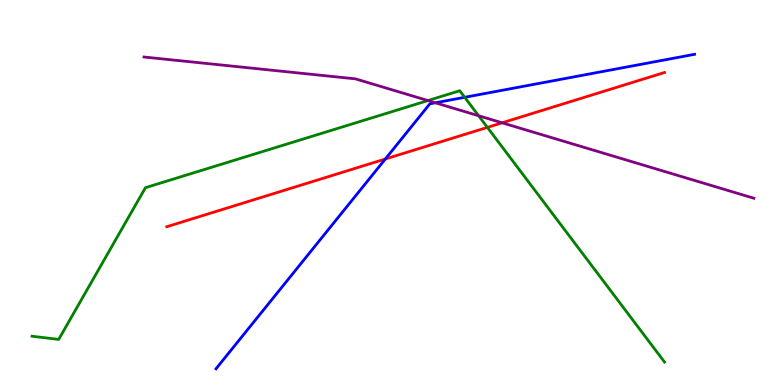[{'lines': ['blue', 'red'], 'intersections': [{'x': 4.97, 'y': 5.87}]}, {'lines': ['green', 'red'], 'intersections': [{'x': 6.29, 'y': 6.69}]}, {'lines': ['purple', 'red'], 'intersections': [{'x': 6.48, 'y': 6.81}]}, {'lines': ['blue', 'green'], 'intersections': [{'x': 6.0, 'y': 7.47}]}, {'lines': ['blue', 'purple'], 'intersections': [{'x': 5.62, 'y': 7.33}]}, {'lines': ['green', 'purple'], 'intersections': [{'x': 5.52, 'y': 7.39}, {'x': 6.18, 'y': 6.99}]}]